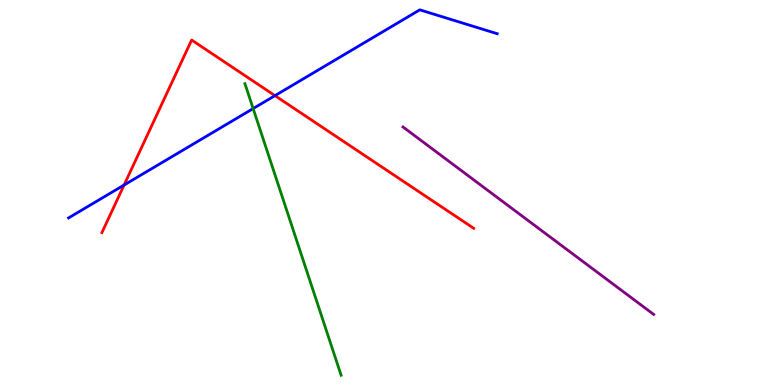[{'lines': ['blue', 'red'], 'intersections': [{'x': 1.6, 'y': 5.19}, {'x': 3.55, 'y': 7.52}]}, {'lines': ['green', 'red'], 'intersections': []}, {'lines': ['purple', 'red'], 'intersections': []}, {'lines': ['blue', 'green'], 'intersections': [{'x': 3.27, 'y': 7.18}]}, {'lines': ['blue', 'purple'], 'intersections': []}, {'lines': ['green', 'purple'], 'intersections': []}]